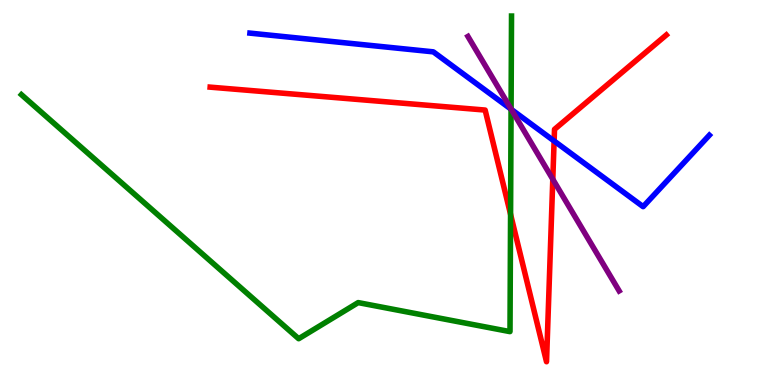[{'lines': ['blue', 'red'], 'intersections': [{'x': 7.15, 'y': 6.34}]}, {'lines': ['green', 'red'], 'intersections': [{'x': 6.59, 'y': 4.43}]}, {'lines': ['purple', 'red'], 'intersections': [{'x': 7.13, 'y': 5.34}]}, {'lines': ['blue', 'green'], 'intersections': [{'x': 6.59, 'y': 7.16}]}, {'lines': ['blue', 'purple'], 'intersections': [{'x': 6.6, 'y': 7.16}]}, {'lines': ['green', 'purple'], 'intersections': [{'x': 6.59, 'y': 7.17}]}]